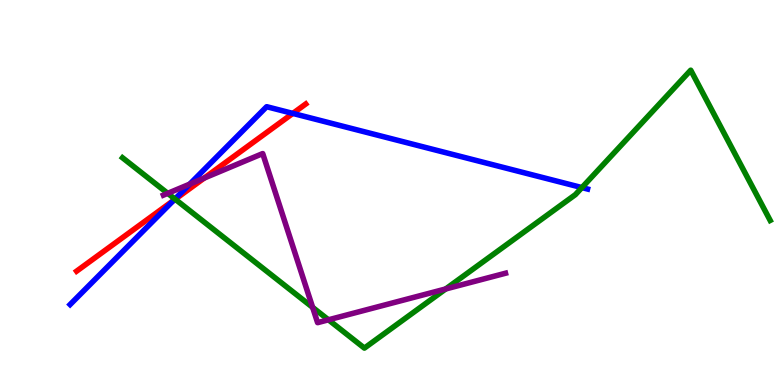[{'lines': ['blue', 'red'], 'intersections': [{'x': 2.24, 'y': 4.79}, {'x': 3.78, 'y': 7.05}]}, {'lines': ['green', 'red'], 'intersections': [{'x': 2.26, 'y': 4.83}]}, {'lines': ['purple', 'red'], 'intersections': [{'x': 2.63, 'y': 5.37}]}, {'lines': ['blue', 'green'], 'intersections': [{'x': 2.26, 'y': 4.83}, {'x': 7.51, 'y': 5.13}]}, {'lines': ['blue', 'purple'], 'intersections': [{'x': 2.45, 'y': 5.22}]}, {'lines': ['green', 'purple'], 'intersections': [{'x': 2.16, 'y': 4.98}, {'x': 4.03, 'y': 2.02}, {'x': 4.24, 'y': 1.69}, {'x': 5.75, 'y': 2.49}]}]